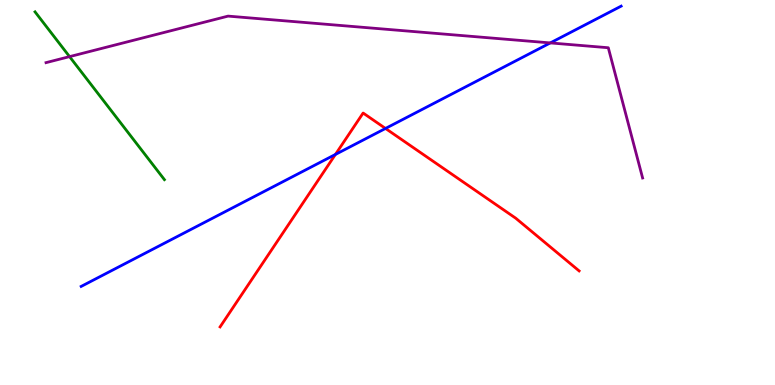[{'lines': ['blue', 'red'], 'intersections': [{'x': 4.33, 'y': 5.99}, {'x': 4.97, 'y': 6.66}]}, {'lines': ['green', 'red'], 'intersections': []}, {'lines': ['purple', 'red'], 'intersections': []}, {'lines': ['blue', 'green'], 'intersections': []}, {'lines': ['blue', 'purple'], 'intersections': [{'x': 7.1, 'y': 8.89}]}, {'lines': ['green', 'purple'], 'intersections': [{'x': 0.898, 'y': 8.53}]}]